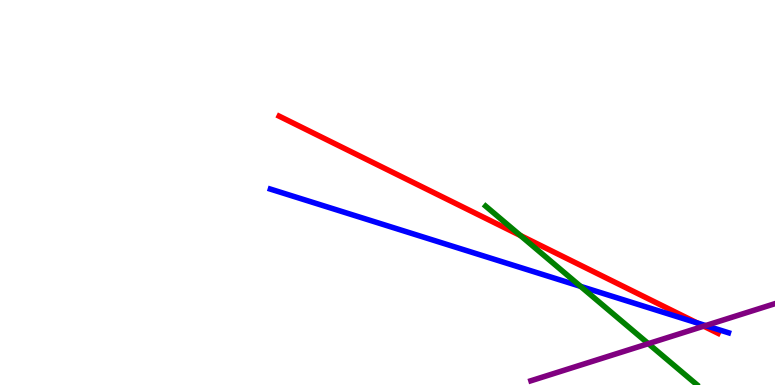[{'lines': ['blue', 'red'], 'intersections': [{'x': 8.99, 'y': 1.61}]}, {'lines': ['green', 'red'], 'intersections': [{'x': 6.71, 'y': 3.88}]}, {'lines': ['purple', 'red'], 'intersections': [{'x': 9.08, 'y': 1.53}]}, {'lines': ['blue', 'green'], 'intersections': [{'x': 7.49, 'y': 2.56}]}, {'lines': ['blue', 'purple'], 'intersections': [{'x': 9.1, 'y': 1.54}]}, {'lines': ['green', 'purple'], 'intersections': [{'x': 8.37, 'y': 1.07}]}]